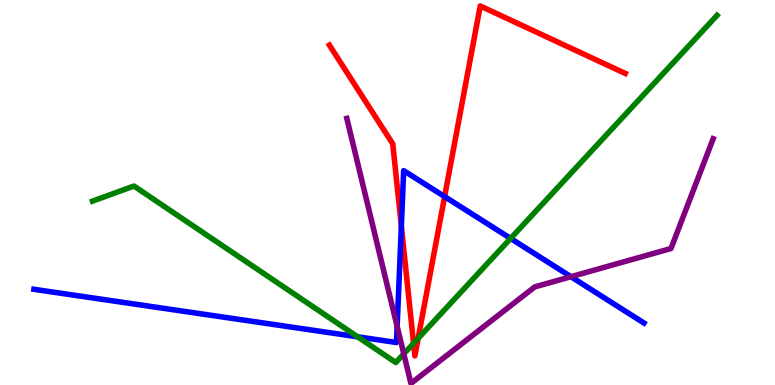[{'lines': ['blue', 'red'], 'intersections': [{'x': 5.18, 'y': 4.12}, {'x': 5.74, 'y': 4.89}]}, {'lines': ['green', 'red'], 'intersections': [{'x': 5.34, 'y': 1.08}, {'x': 5.4, 'y': 1.21}]}, {'lines': ['purple', 'red'], 'intersections': []}, {'lines': ['blue', 'green'], 'intersections': [{'x': 4.61, 'y': 1.25}, {'x': 6.59, 'y': 3.81}]}, {'lines': ['blue', 'purple'], 'intersections': [{'x': 5.12, 'y': 1.52}, {'x': 7.37, 'y': 2.81}]}, {'lines': ['green', 'purple'], 'intersections': [{'x': 5.21, 'y': 0.809}]}]